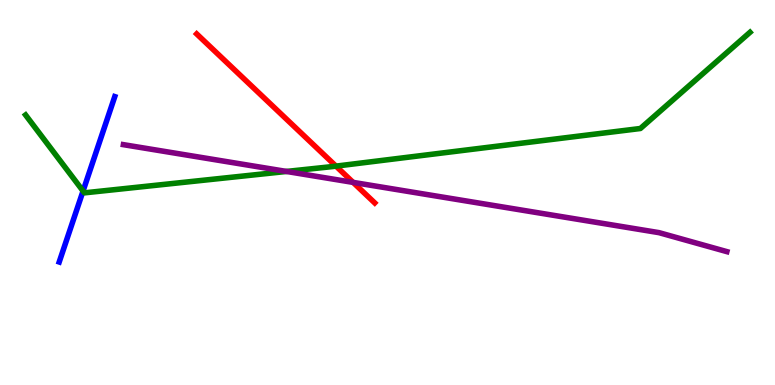[{'lines': ['blue', 'red'], 'intersections': []}, {'lines': ['green', 'red'], 'intersections': [{'x': 4.34, 'y': 5.68}]}, {'lines': ['purple', 'red'], 'intersections': [{'x': 4.56, 'y': 5.26}]}, {'lines': ['blue', 'green'], 'intersections': [{'x': 1.07, 'y': 5.04}]}, {'lines': ['blue', 'purple'], 'intersections': []}, {'lines': ['green', 'purple'], 'intersections': [{'x': 3.7, 'y': 5.55}]}]